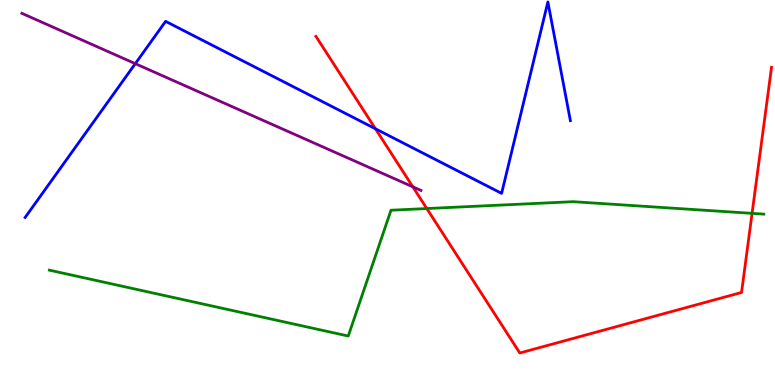[{'lines': ['blue', 'red'], 'intersections': [{'x': 4.84, 'y': 6.66}]}, {'lines': ['green', 'red'], 'intersections': [{'x': 5.51, 'y': 4.58}, {'x': 9.7, 'y': 4.46}]}, {'lines': ['purple', 'red'], 'intersections': [{'x': 5.33, 'y': 5.15}]}, {'lines': ['blue', 'green'], 'intersections': []}, {'lines': ['blue', 'purple'], 'intersections': [{'x': 1.75, 'y': 8.35}]}, {'lines': ['green', 'purple'], 'intersections': []}]